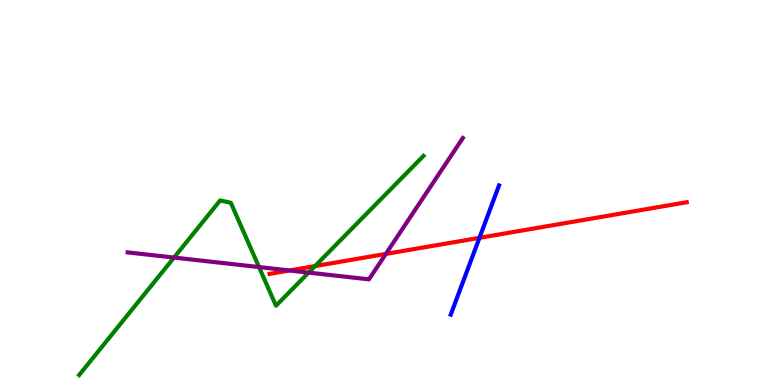[{'lines': ['blue', 'red'], 'intersections': [{'x': 6.19, 'y': 3.82}]}, {'lines': ['green', 'red'], 'intersections': [{'x': 4.06, 'y': 3.09}]}, {'lines': ['purple', 'red'], 'intersections': [{'x': 3.74, 'y': 2.97}, {'x': 4.98, 'y': 3.4}]}, {'lines': ['blue', 'green'], 'intersections': []}, {'lines': ['blue', 'purple'], 'intersections': []}, {'lines': ['green', 'purple'], 'intersections': [{'x': 2.25, 'y': 3.31}, {'x': 3.34, 'y': 3.06}, {'x': 3.98, 'y': 2.92}]}]